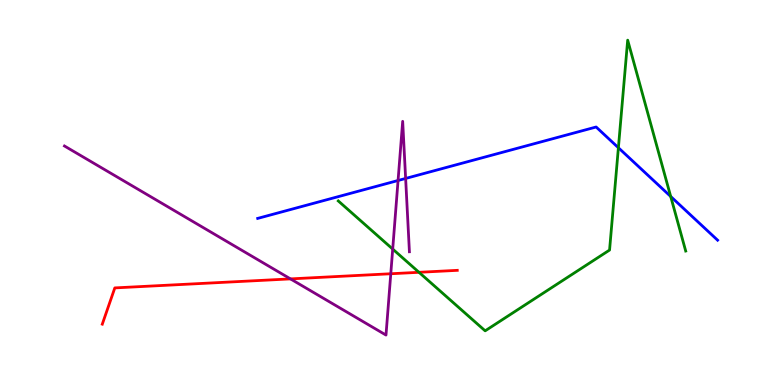[{'lines': ['blue', 'red'], 'intersections': []}, {'lines': ['green', 'red'], 'intersections': [{'x': 5.41, 'y': 2.93}]}, {'lines': ['purple', 'red'], 'intersections': [{'x': 3.75, 'y': 2.76}, {'x': 5.04, 'y': 2.89}]}, {'lines': ['blue', 'green'], 'intersections': [{'x': 7.98, 'y': 6.16}, {'x': 8.65, 'y': 4.9}]}, {'lines': ['blue', 'purple'], 'intersections': [{'x': 5.14, 'y': 5.31}, {'x': 5.23, 'y': 5.36}]}, {'lines': ['green', 'purple'], 'intersections': [{'x': 5.07, 'y': 3.53}]}]